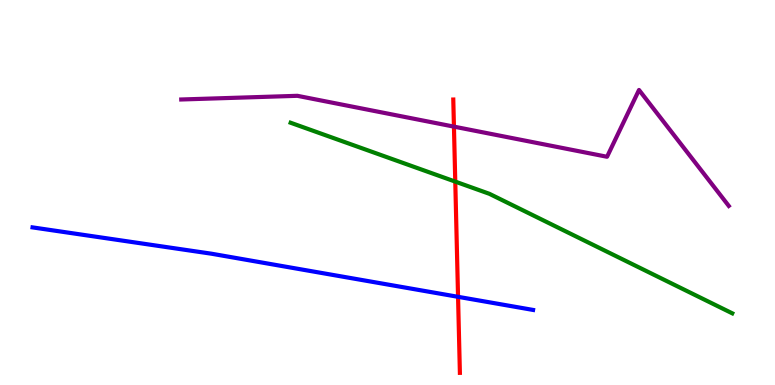[{'lines': ['blue', 'red'], 'intersections': [{'x': 5.91, 'y': 2.29}]}, {'lines': ['green', 'red'], 'intersections': [{'x': 5.87, 'y': 5.28}]}, {'lines': ['purple', 'red'], 'intersections': [{'x': 5.86, 'y': 6.71}]}, {'lines': ['blue', 'green'], 'intersections': []}, {'lines': ['blue', 'purple'], 'intersections': []}, {'lines': ['green', 'purple'], 'intersections': []}]